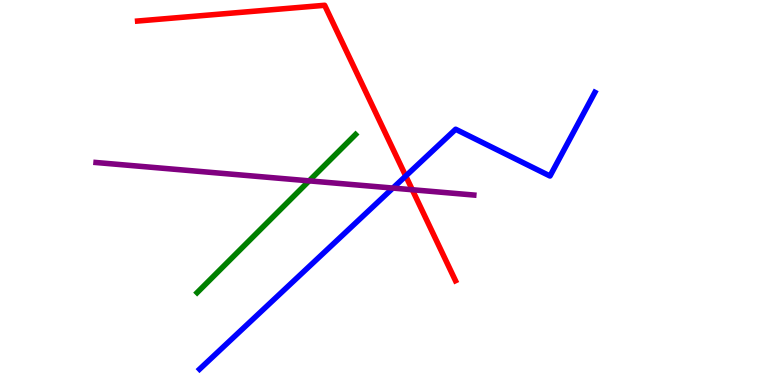[{'lines': ['blue', 'red'], 'intersections': [{'x': 5.24, 'y': 5.43}]}, {'lines': ['green', 'red'], 'intersections': []}, {'lines': ['purple', 'red'], 'intersections': [{'x': 5.32, 'y': 5.07}]}, {'lines': ['blue', 'green'], 'intersections': []}, {'lines': ['blue', 'purple'], 'intersections': [{'x': 5.07, 'y': 5.12}]}, {'lines': ['green', 'purple'], 'intersections': [{'x': 3.99, 'y': 5.3}]}]